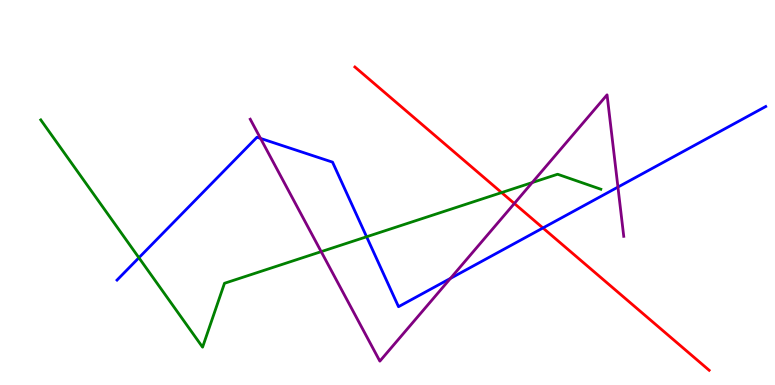[{'lines': ['blue', 'red'], 'intersections': [{'x': 7.01, 'y': 4.08}]}, {'lines': ['green', 'red'], 'intersections': [{'x': 6.47, 'y': 5.0}]}, {'lines': ['purple', 'red'], 'intersections': [{'x': 6.64, 'y': 4.71}]}, {'lines': ['blue', 'green'], 'intersections': [{'x': 1.79, 'y': 3.31}, {'x': 4.73, 'y': 3.85}]}, {'lines': ['blue', 'purple'], 'intersections': [{'x': 3.36, 'y': 6.41}, {'x': 5.81, 'y': 2.77}, {'x': 7.97, 'y': 5.14}]}, {'lines': ['green', 'purple'], 'intersections': [{'x': 4.14, 'y': 3.46}, {'x': 6.87, 'y': 5.26}]}]